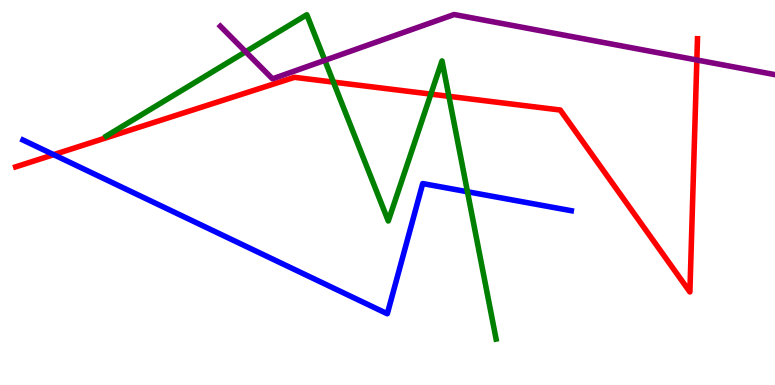[{'lines': ['blue', 'red'], 'intersections': [{'x': 0.693, 'y': 5.98}]}, {'lines': ['green', 'red'], 'intersections': [{'x': 4.3, 'y': 7.87}, {'x': 5.56, 'y': 7.56}, {'x': 5.79, 'y': 7.5}]}, {'lines': ['purple', 'red'], 'intersections': [{'x': 8.99, 'y': 8.44}]}, {'lines': ['blue', 'green'], 'intersections': [{'x': 6.03, 'y': 5.02}]}, {'lines': ['blue', 'purple'], 'intersections': []}, {'lines': ['green', 'purple'], 'intersections': [{'x': 3.17, 'y': 8.66}, {'x': 4.19, 'y': 8.43}]}]